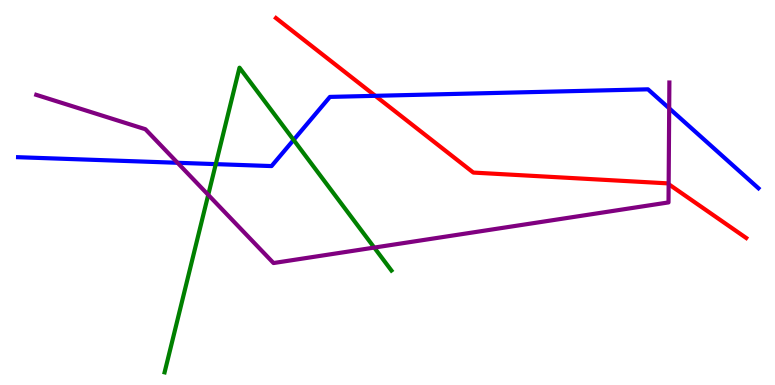[{'lines': ['blue', 'red'], 'intersections': [{'x': 4.84, 'y': 7.51}]}, {'lines': ['green', 'red'], 'intersections': []}, {'lines': ['purple', 'red'], 'intersections': [{'x': 8.63, 'y': 5.22}]}, {'lines': ['blue', 'green'], 'intersections': [{'x': 2.78, 'y': 5.74}, {'x': 3.79, 'y': 6.37}]}, {'lines': ['blue', 'purple'], 'intersections': [{'x': 2.29, 'y': 5.77}, {'x': 8.63, 'y': 7.19}]}, {'lines': ['green', 'purple'], 'intersections': [{'x': 2.69, 'y': 4.94}, {'x': 4.83, 'y': 3.57}]}]